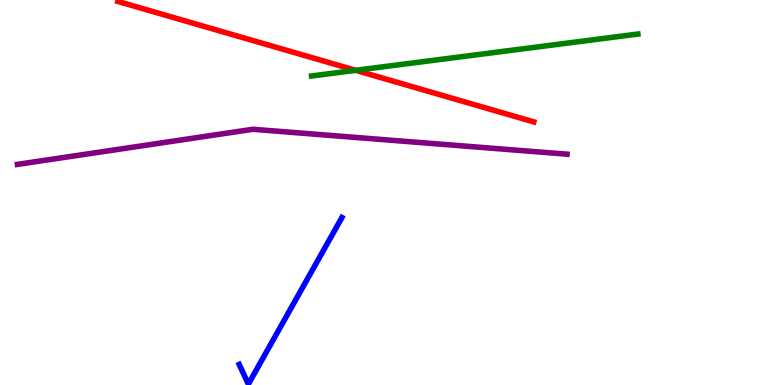[{'lines': ['blue', 'red'], 'intersections': []}, {'lines': ['green', 'red'], 'intersections': [{'x': 4.59, 'y': 8.17}]}, {'lines': ['purple', 'red'], 'intersections': []}, {'lines': ['blue', 'green'], 'intersections': []}, {'lines': ['blue', 'purple'], 'intersections': []}, {'lines': ['green', 'purple'], 'intersections': []}]